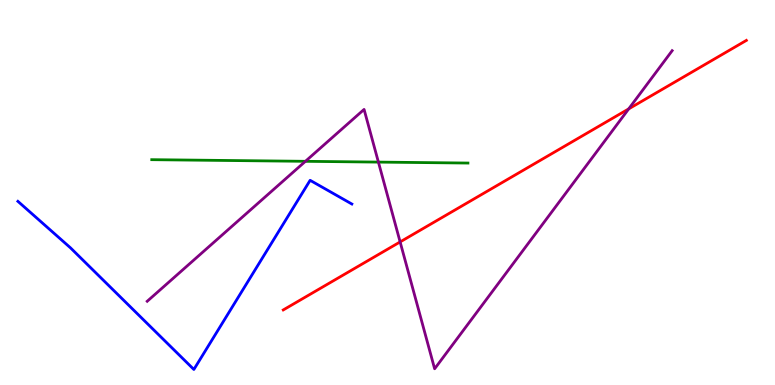[{'lines': ['blue', 'red'], 'intersections': []}, {'lines': ['green', 'red'], 'intersections': []}, {'lines': ['purple', 'red'], 'intersections': [{'x': 5.16, 'y': 3.72}, {'x': 8.11, 'y': 7.17}]}, {'lines': ['blue', 'green'], 'intersections': []}, {'lines': ['blue', 'purple'], 'intersections': []}, {'lines': ['green', 'purple'], 'intersections': [{'x': 3.94, 'y': 5.81}, {'x': 4.88, 'y': 5.79}]}]